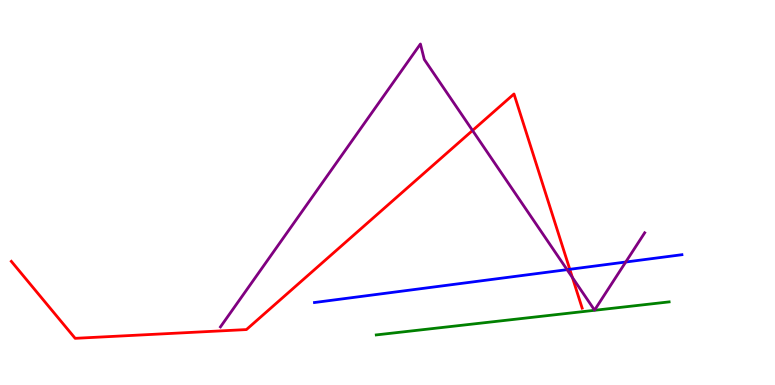[{'lines': ['blue', 'red'], 'intersections': [{'x': 7.35, 'y': 3.01}]}, {'lines': ['green', 'red'], 'intersections': []}, {'lines': ['purple', 'red'], 'intersections': [{'x': 6.1, 'y': 6.61}, {'x': 7.39, 'y': 2.79}]}, {'lines': ['blue', 'green'], 'intersections': []}, {'lines': ['blue', 'purple'], 'intersections': [{'x': 7.32, 'y': 3.0}, {'x': 8.07, 'y': 3.19}]}, {'lines': ['green', 'purple'], 'intersections': []}]